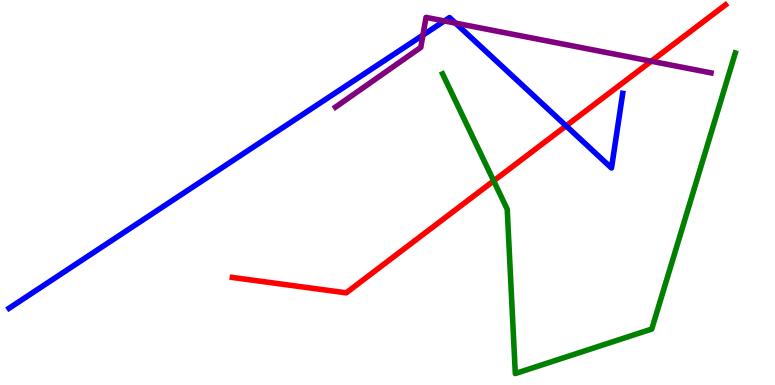[{'lines': ['blue', 'red'], 'intersections': [{'x': 7.3, 'y': 6.73}]}, {'lines': ['green', 'red'], 'intersections': [{'x': 6.37, 'y': 5.3}]}, {'lines': ['purple', 'red'], 'intersections': [{'x': 8.4, 'y': 8.41}]}, {'lines': ['blue', 'green'], 'intersections': []}, {'lines': ['blue', 'purple'], 'intersections': [{'x': 5.46, 'y': 9.09}, {'x': 5.73, 'y': 9.46}, {'x': 5.88, 'y': 9.4}]}, {'lines': ['green', 'purple'], 'intersections': []}]